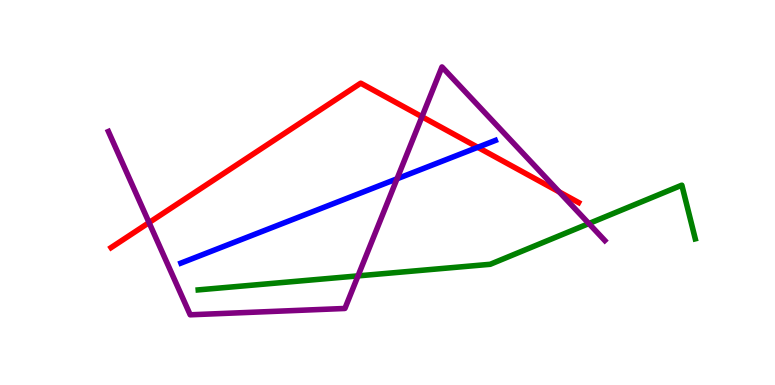[{'lines': ['blue', 'red'], 'intersections': [{'x': 6.16, 'y': 6.17}]}, {'lines': ['green', 'red'], 'intersections': []}, {'lines': ['purple', 'red'], 'intersections': [{'x': 1.92, 'y': 4.22}, {'x': 5.44, 'y': 6.97}, {'x': 7.22, 'y': 5.02}]}, {'lines': ['blue', 'green'], 'intersections': []}, {'lines': ['blue', 'purple'], 'intersections': [{'x': 5.12, 'y': 5.36}]}, {'lines': ['green', 'purple'], 'intersections': [{'x': 4.62, 'y': 2.83}, {'x': 7.6, 'y': 4.19}]}]